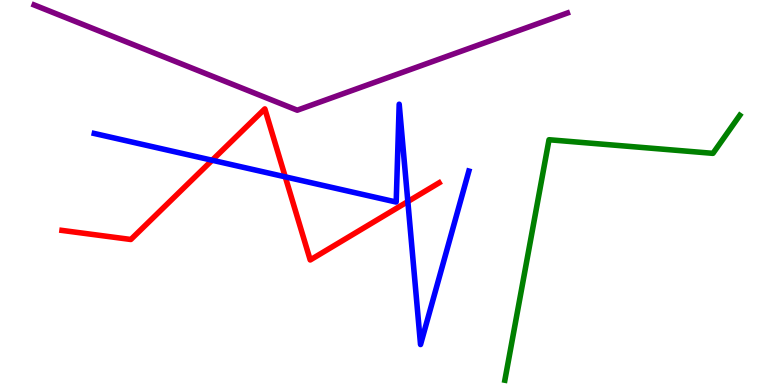[{'lines': ['blue', 'red'], 'intersections': [{'x': 2.74, 'y': 5.84}, {'x': 3.68, 'y': 5.41}, {'x': 5.26, 'y': 4.77}]}, {'lines': ['green', 'red'], 'intersections': []}, {'lines': ['purple', 'red'], 'intersections': []}, {'lines': ['blue', 'green'], 'intersections': []}, {'lines': ['blue', 'purple'], 'intersections': []}, {'lines': ['green', 'purple'], 'intersections': []}]